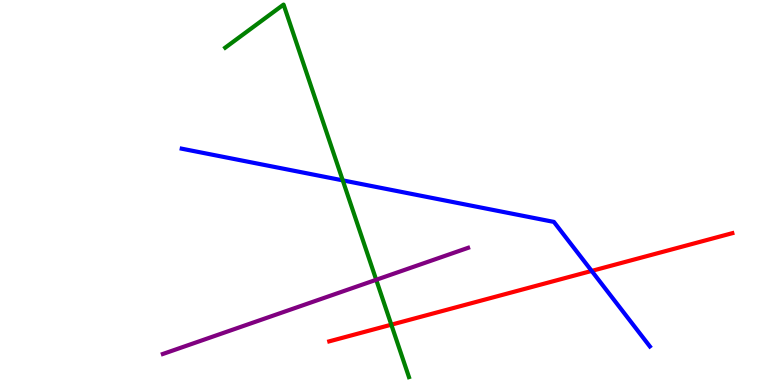[{'lines': ['blue', 'red'], 'intersections': [{'x': 7.63, 'y': 2.96}]}, {'lines': ['green', 'red'], 'intersections': [{'x': 5.05, 'y': 1.57}]}, {'lines': ['purple', 'red'], 'intersections': []}, {'lines': ['blue', 'green'], 'intersections': [{'x': 4.42, 'y': 5.32}]}, {'lines': ['blue', 'purple'], 'intersections': []}, {'lines': ['green', 'purple'], 'intersections': [{'x': 4.85, 'y': 2.73}]}]